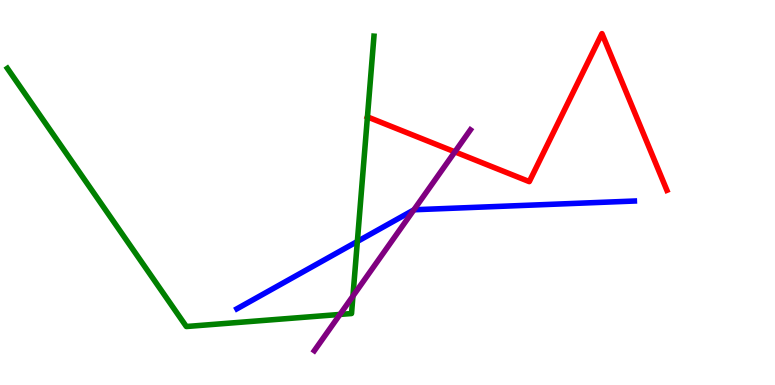[{'lines': ['blue', 'red'], 'intersections': []}, {'lines': ['green', 'red'], 'intersections': [{'x': 4.74, 'y': 6.96}]}, {'lines': ['purple', 'red'], 'intersections': [{'x': 5.87, 'y': 6.06}]}, {'lines': ['blue', 'green'], 'intersections': [{'x': 4.61, 'y': 3.73}]}, {'lines': ['blue', 'purple'], 'intersections': [{'x': 5.34, 'y': 4.55}]}, {'lines': ['green', 'purple'], 'intersections': [{'x': 4.39, 'y': 1.83}, {'x': 4.55, 'y': 2.31}]}]